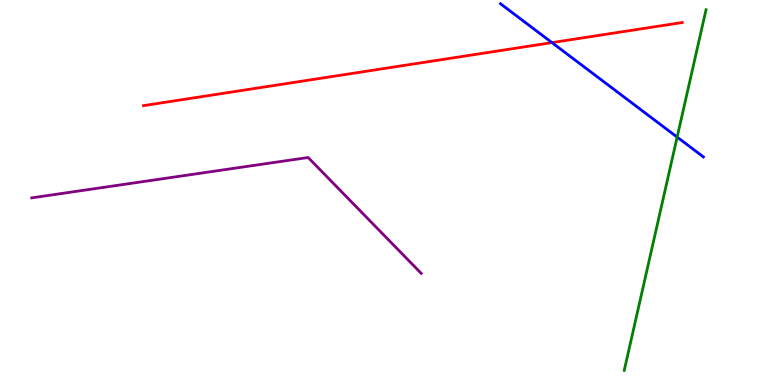[{'lines': ['blue', 'red'], 'intersections': [{'x': 7.12, 'y': 8.89}]}, {'lines': ['green', 'red'], 'intersections': []}, {'lines': ['purple', 'red'], 'intersections': []}, {'lines': ['blue', 'green'], 'intersections': [{'x': 8.74, 'y': 6.44}]}, {'lines': ['blue', 'purple'], 'intersections': []}, {'lines': ['green', 'purple'], 'intersections': []}]